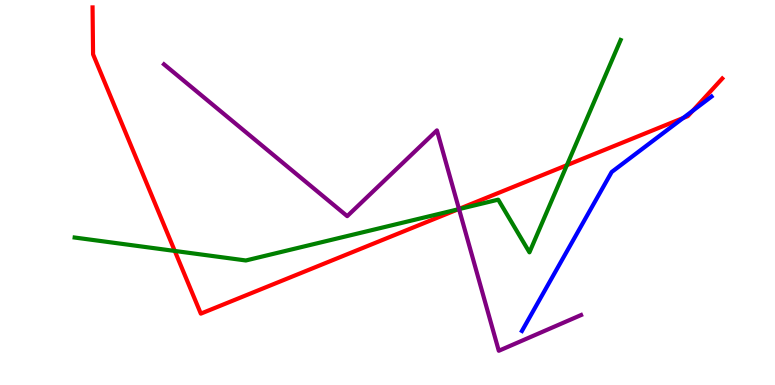[{'lines': ['blue', 'red'], 'intersections': [{'x': 8.81, 'y': 6.93}, {'x': 8.94, 'y': 7.12}]}, {'lines': ['green', 'red'], 'intersections': [{'x': 2.26, 'y': 3.48}, {'x': 5.91, 'y': 4.56}, {'x': 7.31, 'y': 5.71}]}, {'lines': ['purple', 'red'], 'intersections': [{'x': 5.92, 'y': 4.57}]}, {'lines': ['blue', 'green'], 'intersections': []}, {'lines': ['blue', 'purple'], 'intersections': []}, {'lines': ['green', 'purple'], 'intersections': [{'x': 5.92, 'y': 4.57}]}]